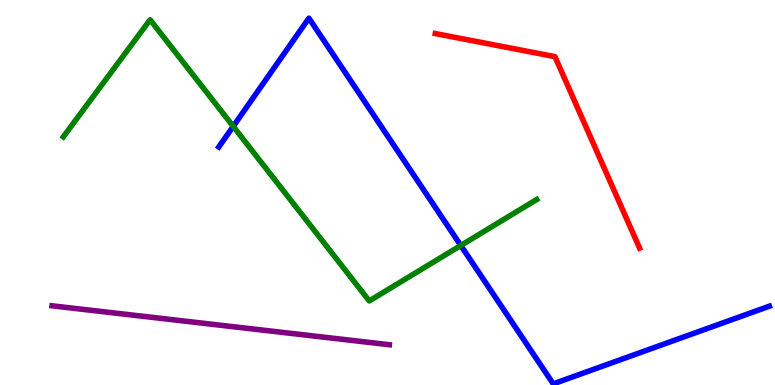[{'lines': ['blue', 'red'], 'intersections': []}, {'lines': ['green', 'red'], 'intersections': []}, {'lines': ['purple', 'red'], 'intersections': []}, {'lines': ['blue', 'green'], 'intersections': [{'x': 3.01, 'y': 6.72}, {'x': 5.95, 'y': 3.62}]}, {'lines': ['blue', 'purple'], 'intersections': []}, {'lines': ['green', 'purple'], 'intersections': []}]